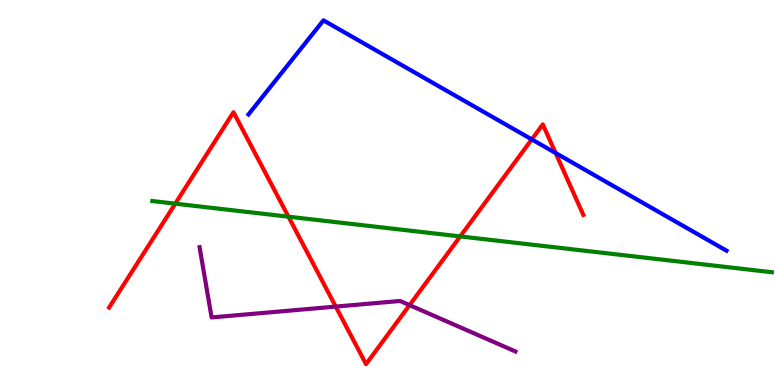[{'lines': ['blue', 'red'], 'intersections': [{'x': 6.86, 'y': 6.38}, {'x': 7.17, 'y': 6.03}]}, {'lines': ['green', 'red'], 'intersections': [{'x': 2.26, 'y': 4.71}, {'x': 3.72, 'y': 4.37}, {'x': 5.94, 'y': 3.86}]}, {'lines': ['purple', 'red'], 'intersections': [{'x': 4.33, 'y': 2.04}, {'x': 5.28, 'y': 2.07}]}, {'lines': ['blue', 'green'], 'intersections': []}, {'lines': ['blue', 'purple'], 'intersections': []}, {'lines': ['green', 'purple'], 'intersections': []}]